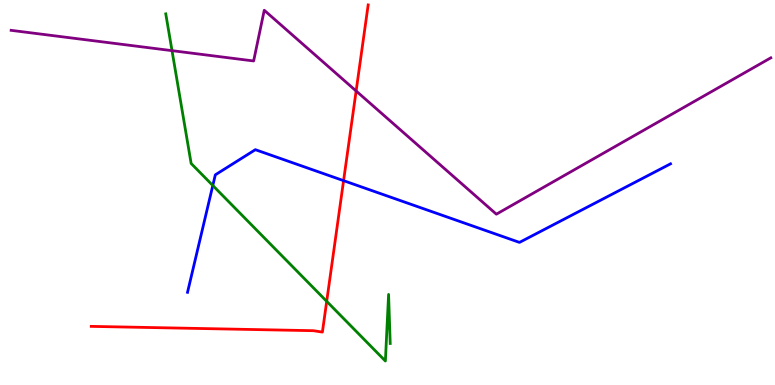[{'lines': ['blue', 'red'], 'intersections': [{'x': 4.43, 'y': 5.31}]}, {'lines': ['green', 'red'], 'intersections': [{'x': 4.22, 'y': 2.17}]}, {'lines': ['purple', 'red'], 'intersections': [{'x': 4.6, 'y': 7.64}]}, {'lines': ['blue', 'green'], 'intersections': [{'x': 2.75, 'y': 5.18}]}, {'lines': ['blue', 'purple'], 'intersections': []}, {'lines': ['green', 'purple'], 'intersections': [{'x': 2.22, 'y': 8.68}]}]